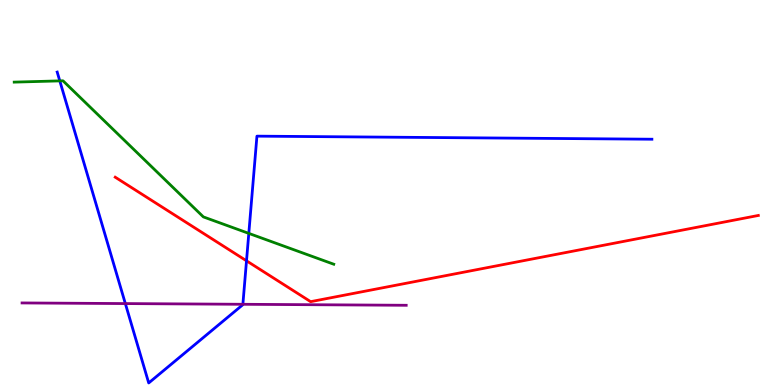[{'lines': ['blue', 'red'], 'intersections': [{'x': 3.18, 'y': 3.23}]}, {'lines': ['green', 'red'], 'intersections': []}, {'lines': ['purple', 'red'], 'intersections': []}, {'lines': ['blue', 'green'], 'intersections': [{'x': 0.772, 'y': 7.9}, {'x': 3.21, 'y': 3.94}]}, {'lines': ['blue', 'purple'], 'intersections': [{'x': 1.62, 'y': 2.11}, {'x': 3.13, 'y': 2.1}]}, {'lines': ['green', 'purple'], 'intersections': []}]